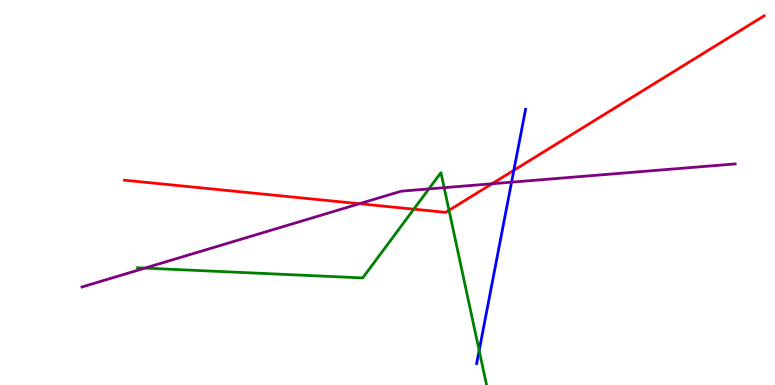[{'lines': ['blue', 'red'], 'intersections': [{'x': 6.63, 'y': 5.58}]}, {'lines': ['green', 'red'], 'intersections': [{'x': 5.34, 'y': 4.57}, {'x': 5.79, 'y': 4.54}]}, {'lines': ['purple', 'red'], 'intersections': [{'x': 4.64, 'y': 4.71}, {'x': 6.35, 'y': 5.23}]}, {'lines': ['blue', 'green'], 'intersections': [{'x': 6.18, 'y': 0.897}]}, {'lines': ['blue', 'purple'], 'intersections': [{'x': 6.6, 'y': 5.27}]}, {'lines': ['green', 'purple'], 'intersections': [{'x': 1.87, 'y': 3.04}, {'x': 5.53, 'y': 5.09}, {'x': 5.73, 'y': 5.13}]}]